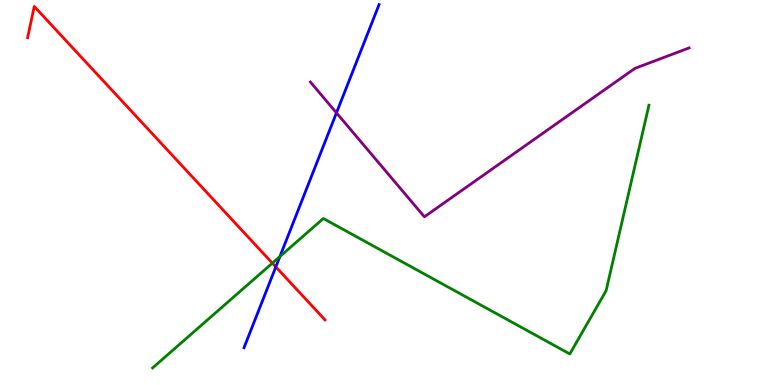[{'lines': ['blue', 'red'], 'intersections': [{'x': 3.56, 'y': 3.07}]}, {'lines': ['green', 'red'], 'intersections': [{'x': 3.51, 'y': 3.17}]}, {'lines': ['purple', 'red'], 'intersections': []}, {'lines': ['blue', 'green'], 'intersections': [{'x': 3.61, 'y': 3.34}]}, {'lines': ['blue', 'purple'], 'intersections': [{'x': 4.34, 'y': 7.07}]}, {'lines': ['green', 'purple'], 'intersections': []}]